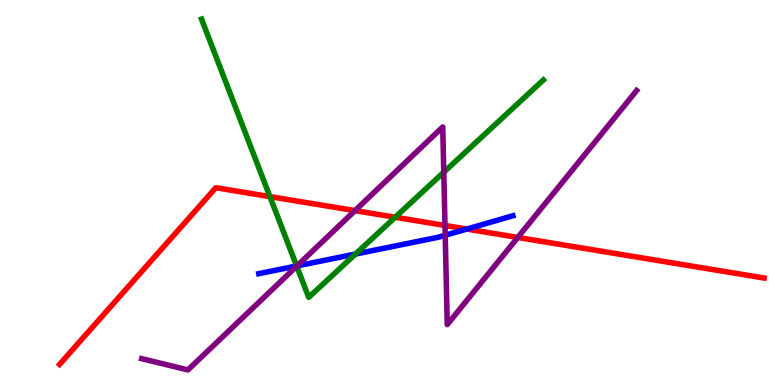[{'lines': ['blue', 'red'], 'intersections': [{'x': 6.02, 'y': 4.05}]}, {'lines': ['green', 'red'], 'intersections': [{'x': 3.48, 'y': 4.89}, {'x': 5.1, 'y': 4.36}]}, {'lines': ['purple', 'red'], 'intersections': [{'x': 4.58, 'y': 4.53}, {'x': 5.74, 'y': 4.14}, {'x': 6.68, 'y': 3.83}]}, {'lines': ['blue', 'green'], 'intersections': [{'x': 3.83, 'y': 3.09}, {'x': 4.59, 'y': 3.4}]}, {'lines': ['blue', 'purple'], 'intersections': [{'x': 3.83, 'y': 3.09}, {'x': 5.74, 'y': 3.89}]}, {'lines': ['green', 'purple'], 'intersections': [{'x': 3.83, 'y': 3.09}, {'x': 5.73, 'y': 5.53}]}]